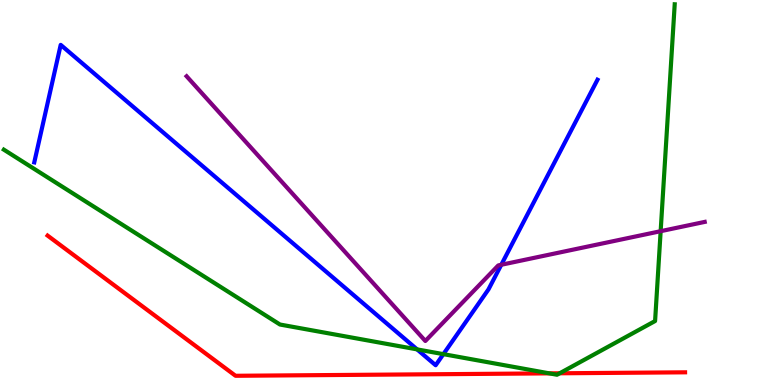[{'lines': ['blue', 'red'], 'intersections': []}, {'lines': ['green', 'red'], 'intersections': [{'x': 7.09, 'y': 0.302}, {'x': 7.22, 'y': 0.304}]}, {'lines': ['purple', 'red'], 'intersections': []}, {'lines': ['blue', 'green'], 'intersections': [{'x': 5.38, 'y': 0.925}, {'x': 5.72, 'y': 0.801}]}, {'lines': ['blue', 'purple'], 'intersections': [{'x': 6.47, 'y': 3.12}]}, {'lines': ['green', 'purple'], 'intersections': [{'x': 8.52, 'y': 4.0}]}]